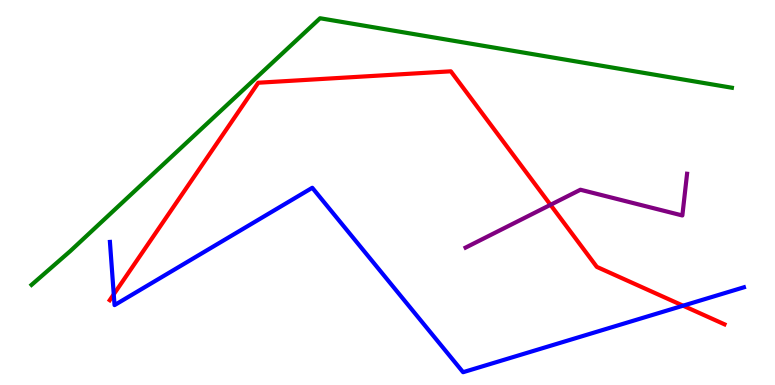[{'lines': ['blue', 'red'], 'intersections': [{'x': 1.47, 'y': 2.35}, {'x': 8.81, 'y': 2.06}]}, {'lines': ['green', 'red'], 'intersections': []}, {'lines': ['purple', 'red'], 'intersections': [{'x': 7.1, 'y': 4.68}]}, {'lines': ['blue', 'green'], 'intersections': []}, {'lines': ['blue', 'purple'], 'intersections': []}, {'lines': ['green', 'purple'], 'intersections': []}]